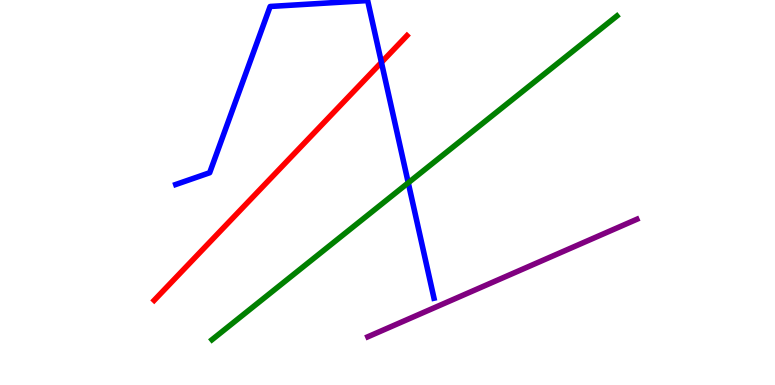[{'lines': ['blue', 'red'], 'intersections': [{'x': 4.92, 'y': 8.38}]}, {'lines': ['green', 'red'], 'intersections': []}, {'lines': ['purple', 'red'], 'intersections': []}, {'lines': ['blue', 'green'], 'intersections': [{'x': 5.27, 'y': 5.25}]}, {'lines': ['blue', 'purple'], 'intersections': []}, {'lines': ['green', 'purple'], 'intersections': []}]